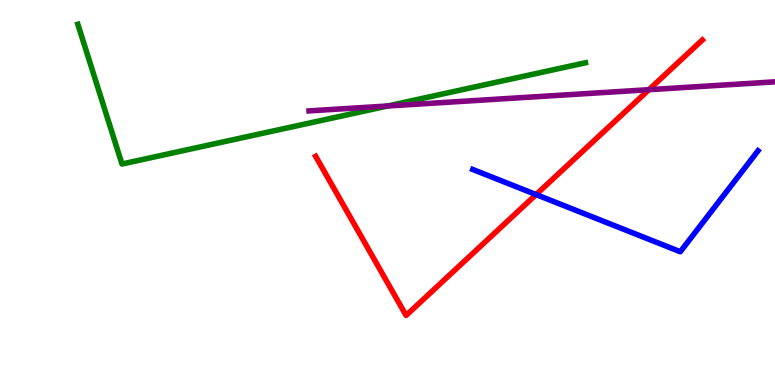[{'lines': ['blue', 'red'], 'intersections': [{'x': 6.92, 'y': 4.95}]}, {'lines': ['green', 'red'], 'intersections': []}, {'lines': ['purple', 'red'], 'intersections': [{'x': 8.37, 'y': 7.67}]}, {'lines': ['blue', 'green'], 'intersections': []}, {'lines': ['blue', 'purple'], 'intersections': []}, {'lines': ['green', 'purple'], 'intersections': [{'x': 5.0, 'y': 7.25}]}]